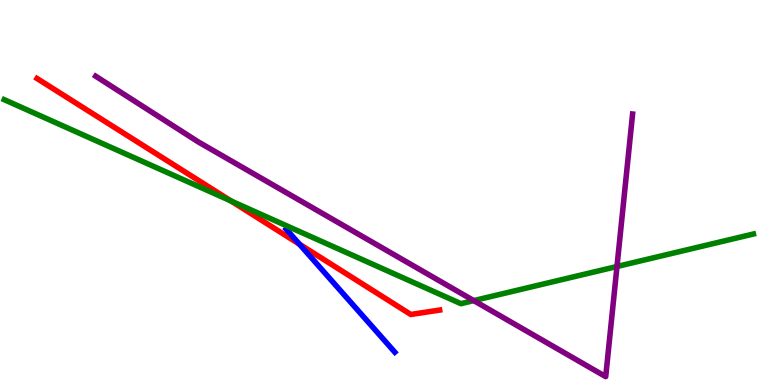[{'lines': ['blue', 'red'], 'intersections': [{'x': 3.86, 'y': 3.66}]}, {'lines': ['green', 'red'], 'intersections': [{'x': 2.98, 'y': 4.78}]}, {'lines': ['purple', 'red'], 'intersections': []}, {'lines': ['blue', 'green'], 'intersections': []}, {'lines': ['blue', 'purple'], 'intersections': []}, {'lines': ['green', 'purple'], 'intersections': [{'x': 6.11, 'y': 2.19}, {'x': 7.96, 'y': 3.08}]}]